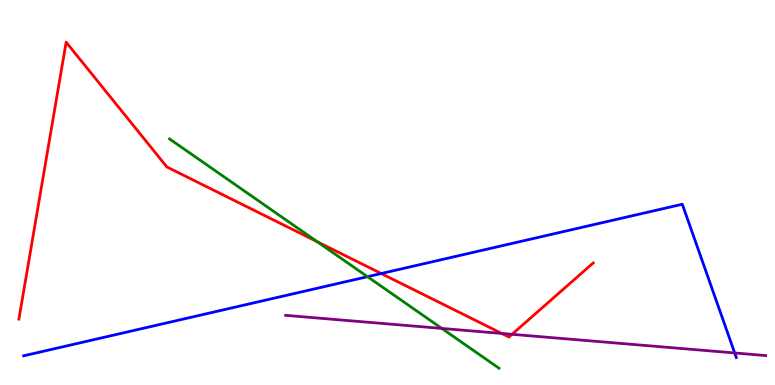[{'lines': ['blue', 'red'], 'intersections': [{'x': 4.92, 'y': 2.9}]}, {'lines': ['green', 'red'], 'intersections': [{'x': 4.09, 'y': 3.72}]}, {'lines': ['purple', 'red'], 'intersections': [{'x': 6.47, 'y': 1.34}, {'x': 6.61, 'y': 1.32}]}, {'lines': ['blue', 'green'], 'intersections': [{'x': 4.74, 'y': 2.81}]}, {'lines': ['blue', 'purple'], 'intersections': [{'x': 9.48, 'y': 0.832}]}, {'lines': ['green', 'purple'], 'intersections': [{'x': 5.7, 'y': 1.47}]}]